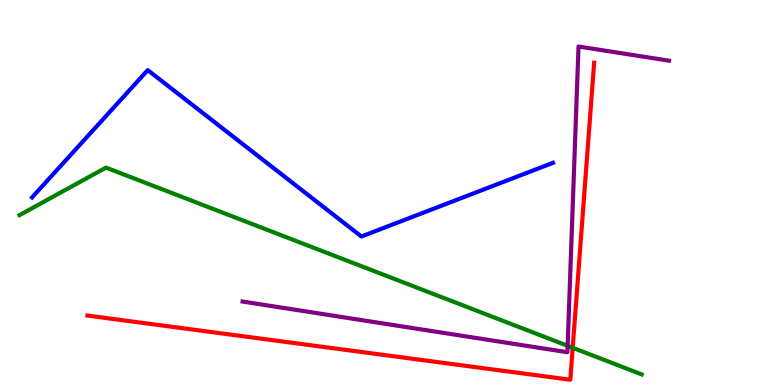[{'lines': ['blue', 'red'], 'intersections': []}, {'lines': ['green', 'red'], 'intersections': [{'x': 7.39, 'y': 0.967}]}, {'lines': ['purple', 'red'], 'intersections': []}, {'lines': ['blue', 'green'], 'intersections': []}, {'lines': ['blue', 'purple'], 'intersections': []}, {'lines': ['green', 'purple'], 'intersections': [{'x': 7.32, 'y': 1.02}]}]